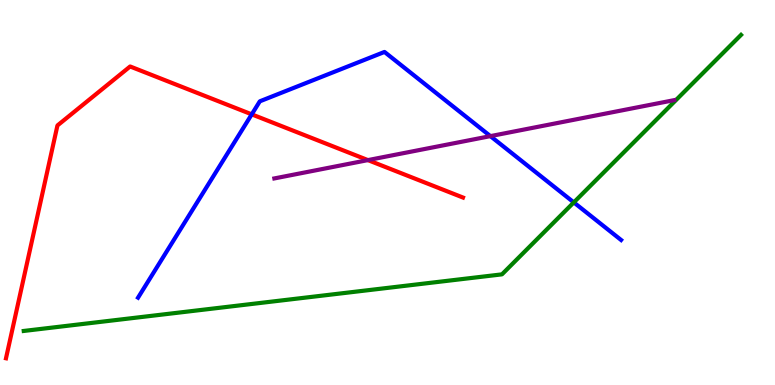[{'lines': ['blue', 'red'], 'intersections': [{'x': 3.25, 'y': 7.03}]}, {'lines': ['green', 'red'], 'intersections': []}, {'lines': ['purple', 'red'], 'intersections': [{'x': 4.75, 'y': 5.84}]}, {'lines': ['blue', 'green'], 'intersections': [{'x': 7.4, 'y': 4.74}]}, {'lines': ['blue', 'purple'], 'intersections': [{'x': 6.33, 'y': 6.46}]}, {'lines': ['green', 'purple'], 'intersections': []}]